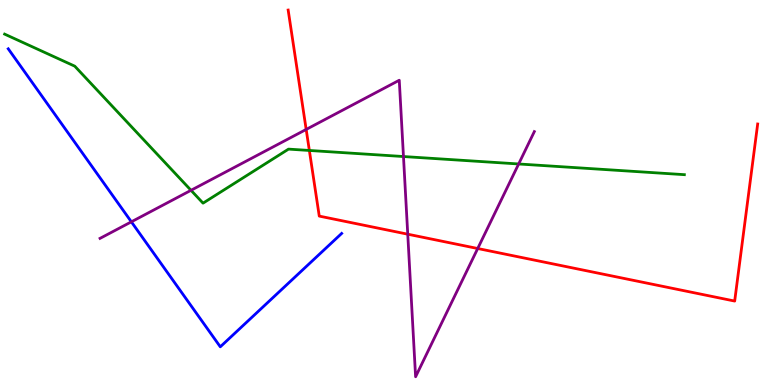[{'lines': ['blue', 'red'], 'intersections': []}, {'lines': ['green', 'red'], 'intersections': [{'x': 3.99, 'y': 6.09}]}, {'lines': ['purple', 'red'], 'intersections': [{'x': 3.95, 'y': 6.64}, {'x': 5.26, 'y': 3.92}, {'x': 6.16, 'y': 3.55}]}, {'lines': ['blue', 'green'], 'intersections': []}, {'lines': ['blue', 'purple'], 'intersections': [{'x': 1.69, 'y': 4.24}]}, {'lines': ['green', 'purple'], 'intersections': [{'x': 2.46, 'y': 5.06}, {'x': 5.21, 'y': 5.93}, {'x': 6.69, 'y': 5.74}]}]